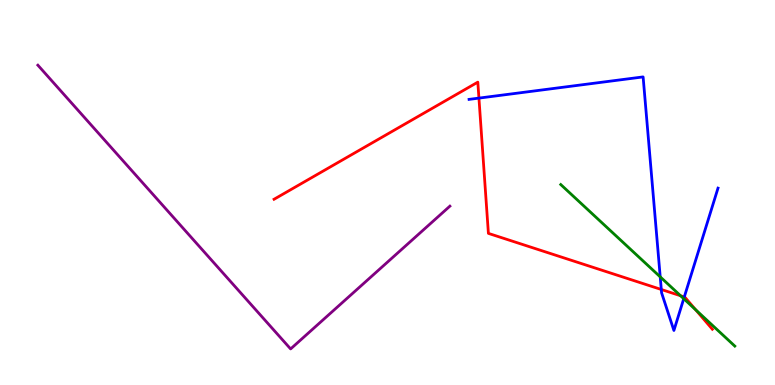[{'lines': ['blue', 'red'], 'intersections': [{'x': 6.18, 'y': 7.45}, {'x': 8.53, 'y': 2.48}, {'x': 8.83, 'y': 2.29}]}, {'lines': ['green', 'red'], 'intersections': [{'x': 8.78, 'y': 2.32}, {'x': 8.98, 'y': 1.96}]}, {'lines': ['purple', 'red'], 'intersections': []}, {'lines': ['blue', 'green'], 'intersections': [{'x': 8.52, 'y': 2.81}, {'x': 8.82, 'y': 2.24}]}, {'lines': ['blue', 'purple'], 'intersections': []}, {'lines': ['green', 'purple'], 'intersections': []}]